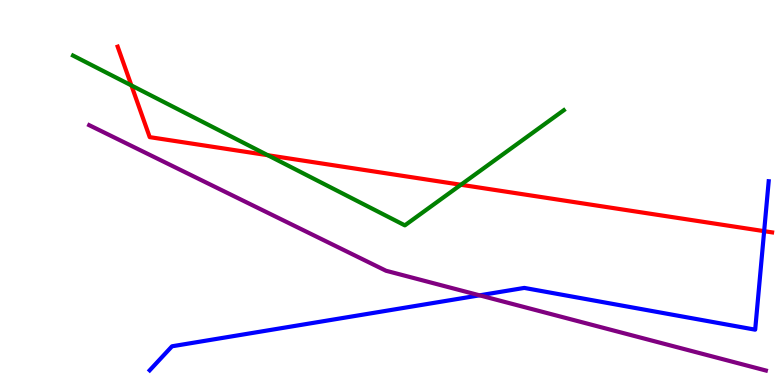[{'lines': ['blue', 'red'], 'intersections': [{'x': 9.86, 'y': 4.0}]}, {'lines': ['green', 'red'], 'intersections': [{'x': 1.7, 'y': 7.78}, {'x': 3.45, 'y': 5.97}, {'x': 5.95, 'y': 5.2}]}, {'lines': ['purple', 'red'], 'intersections': []}, {'lines': ['blue', 'green'], 'intersections': []}, {'lines': ['blue', 'purple'], 'intersections': [{'x': 6.19, 'y': 2.33}]}, {'lines': ['green', 'purple'], 'intersections': []}]